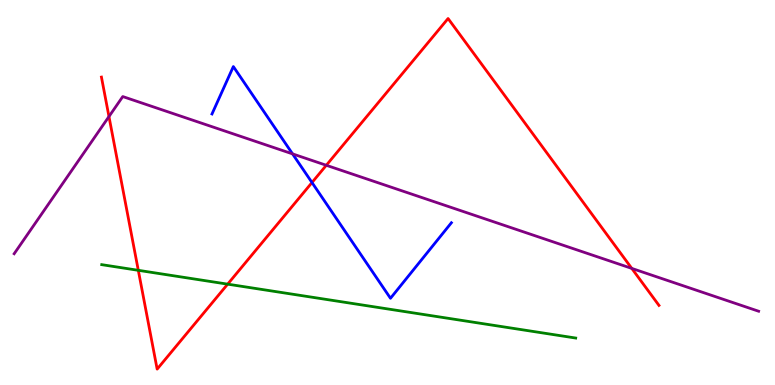[{'lines': ['blue', 'red'], 'intersections': [{'x': 4.03, 'y': 5.26}]}, {'lines': ['green', 'red'], 'intersections': [{'x': 1.78, 'y': 2.98}, {'x': 2.94, 'y': 2.62}]}, {'lines': ['purple', 'red'], 'intersections': [{'x': 1.41, 'y': 6.97}, {'x': 4.21, 'y': 5.71}, {'x': 8.15, 'y': 3.03}]}, {'lines': ['blue', 'green'], 'intersections': []}, {'lines': ['blue', 'purple'], 'intersections': [{'x': 3.78, 'y': 6.0}]}, {'lines': ['green', 'purple'], 'intersections': []}]